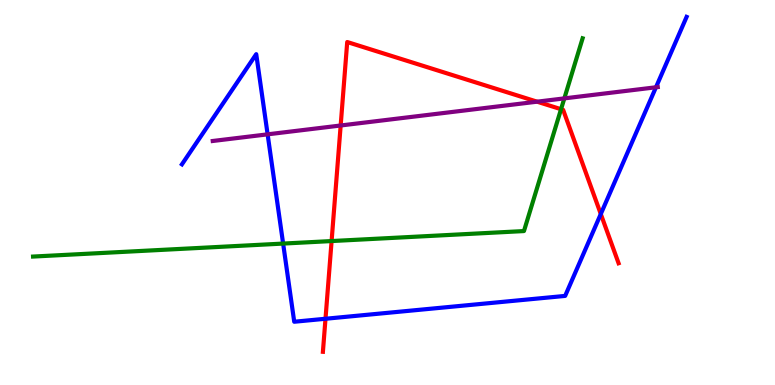[{'lines': ['blue', 'red'], 'intersections': [{'x': 4.2, 'y': 1.72}, {'x': 7.75, 'y': 4.44}]}, {'lines': ['green', 'red'], 'intersections': [{'x': 4.28, 'y': 3.74}, {'x': 7.24, 'y': 7.16}]}, {'lines': ['purple', 'red'], 'intersections': [{'x': 4.4, 'y': 6.74}, {'x': 6.93, 'y': 7.36}]}, {'lines': ['blue', 'green'], 'intersections': [{'x': 3.65, 'y': 3.67}]}, {'lines': ['blue', 'purple'], 'intersections': [{'x': 3.45, 'y': 6.51}, {'x': 8.46, 'y': 7.73}]}, {'lines': ['green', 'purple'], 'intersections': [{'x': 7.28, 'y': 7.44}]}]